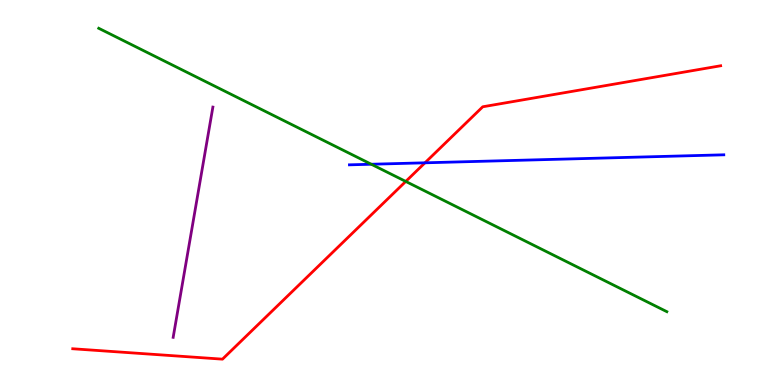[{'lines': ['blue', 'red'], 'intersections': [{'x': 5.48, 'y': 5.77}]}, {'lines': ['green', 'red'], 'intersections': [{'x': 5.24, 'y': 5.29}]}, {'lines': ['purple', 'red'], 'intersections': []}, {'lines': ['blue', 'green'], 'intersections': [{'x': 4.79, 'y': 5.73}]}, {'lines': ['blue', 'purple'], 'intersections': []}, {'lines': ['green', 'purple'], 'intersections': []}]